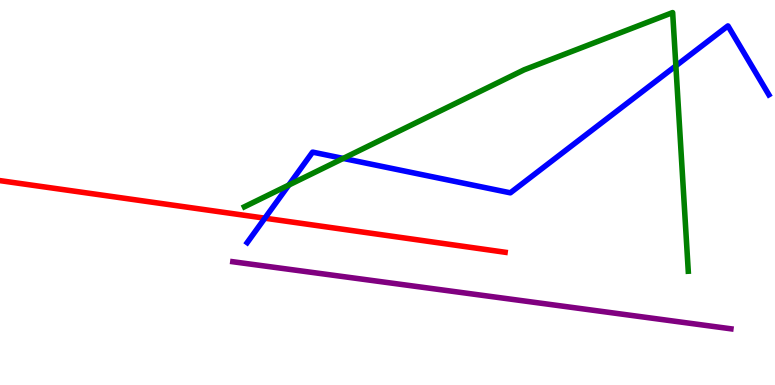[{'lines': ['blue', 'red'], 'intersections': [{'x': 3.42, 'y': 4.33}]}, {'lines': ['green', 'red'], 'intersections': []}, {'lines': ['purple', 'red'], 'intersections': []}, {'lines': ['blue', 'green'], 'intersections': [{'x': 3.73, 'y': 5.19}, {'x': 4.43, 'y': 5.89}, {'x': 8.72, 'y': 8.29}]}, {'lines': ['blue', 'purple'], 'intersections': []}, {'lines': ['green', 'purple'], 'intersections': []}]